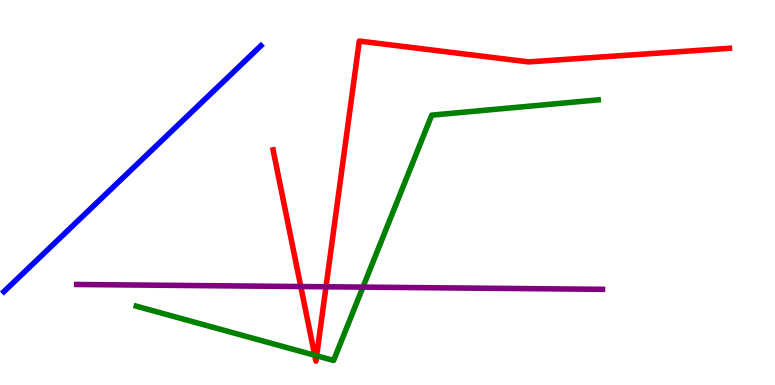[{'lines': ['blue', 'red'], 'intersections': []}, {'lines': ['green', 'red'], 'intersections': [{'x': 4.06, 'y': 0.772}, {'x': 4.09, 'y': 0.759}]}, {'lines': ['purple', 'red'], 'intersections': [{'x': 3.88, 'y': 2.56}, {'x': 4.21, 'y': 2.55}]}, {'lines': ['blue', 'green'], 'intersections': []}, {'lines': ['blue', 'purple'], 'intersections': []}, {'lines': ['green', 'purple'], 'intersections': [{'x': 4.68, 'y': 2.54}]}]